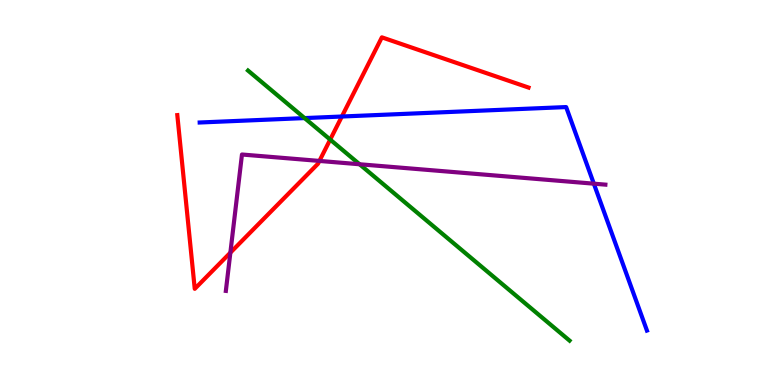[{'lines': ['blue', 'red'], 'intersections': [{'x': 4.41, 'y': 6.97}]}, {'lines': ['green', 'red'], 'intersections': [{'x': 4.26, 'y': 6.37}]}, {'lines': ['purple', 'red'], 'intersections': [{'x': 2.97, 'y': 3.44}, {'x': 4.12, 'y': 5.82}]}, {'lines': ['blue', 'green'], 'intersections': [{'x': 3.93, 'y': 6.93}]}, {'lines': ['blue', 'purple'], 'intersections': [{'x': 7.66, 'y': 5.23}]}, {'lines': ['green', 'purple'], 'intersections': [{'x': 4.64, 'y': 5.73}]}]